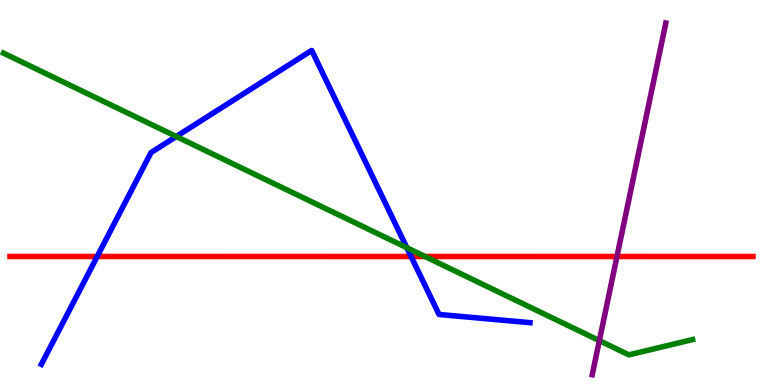[{'lines': ['blue', 'red'], 'intersections': [{'x': 1.25, 'y': 3.34}, {'x': 5.3, 'y': 3.34}]}, {'lines': ['green', 'red'], 'intersections': [{'x': 5.48, 'y': 3.34}]}, {'lines': ['purple', 'red'], 'intersections': [{'x': 7.96, 'y': 3.34}]}, {'lines': ['blue', 'green'], 'intersections': [{'x': 2.27, 'y': 6.45}, {'x': 5.25, 'y': 3.57}]}, {'lines': ['blue', 'purple'], 'intersections': []}, {'lines': ['green', 'purple'], 'intersections': [{'x': 7.73, 'y': 1.15}]}]